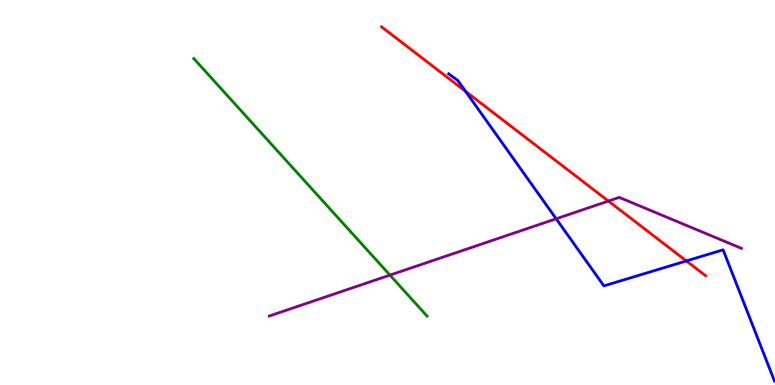[{'lines': ['blue', 'red'], 'intersections': [{'x': 6.01, 'y': 7.63}, {'x': 8.86, 'y': 3.22}]}, {'lines': ['green', 'red'], 'intersections': []}, {'lines': ['purple', 'red'], 'intersections': [{'x': 7.85, 'y': 4.78}]}, {'lines': ['blue', 'green'], 'intersections': []}, {'lines': ['blue', 'purple'], 'intersections': [{'x': 7.18, 'y': 4.32}]}, {'lines': ['green', 'purple'], 'intersections': [{'x': 5.03, 'y': 2.85}]}]